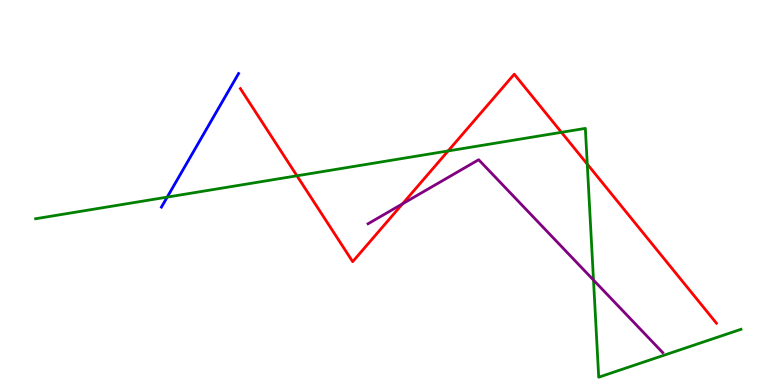[{'lines': ['blue', 'red'], 'intersections': []}, {'lines': ['green', 'red'], 'intersections': [{'x': 3.83, 'y': 5.43}, {'x': 5.78, 'y': 6.08}, {'x': 7.24, 'y': 6.56}, {'x': 7.58, 'y': 5.74}]}, {'lines': ['purple', 'red'], 'intersections': [{'x': 5.19, 'y': 4.71}]}, {'lines': ['blue', 'green'], 'intersections': [{'x': 2.16, 'y': 4.88}]}, {'lines': ['blue', 'purple'], 'intersections': []}, {'lines': ['green', 'purple'], 'intersections': [{'x': 7.66, 'y': 2.73}]}]